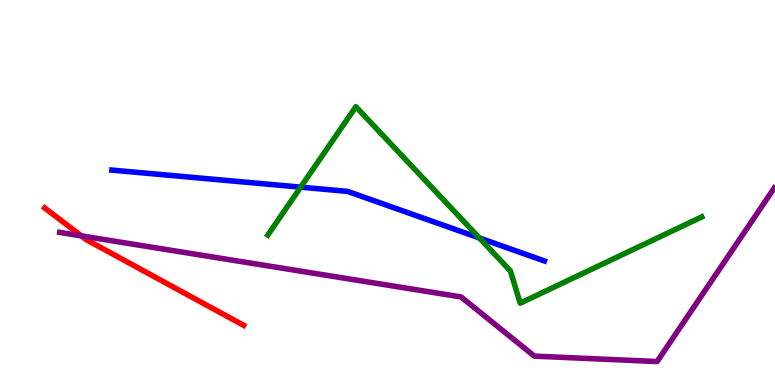[{'lines': ['blue', 'red'], 'intersections': []}, {'lines': ['green', 'red'], 'intersections': []}, {'lines': ['purple', 'red'], 'intersections': [{'x': 1.05, 'y': 3.87}]}, {'lines': ['blue', 'green'], 'intersections': [{'x': 3.88, 'y': 5.14}, {'x': 6.19, 'y': 3.82}]}, {'lines': ['blue', 'purple'], 'intersections': []}, {'lines': ['green', 'purple'], 'intersections': []}]